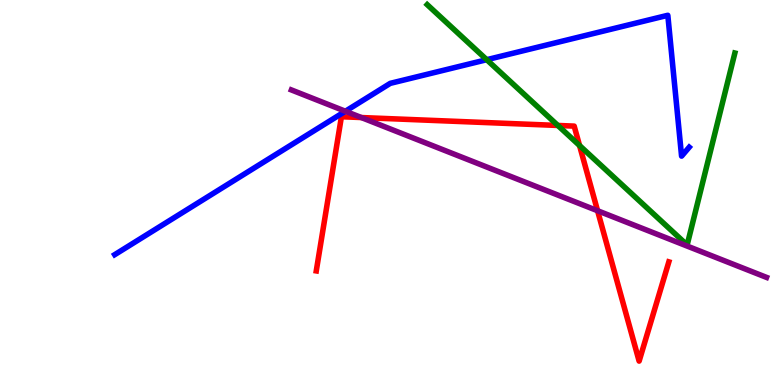[{'lines': ['blue', 'red'], 'intersections': []}, {'lines': ['green', 'red'], 'intersections': [{'x': 7.2, 'y': 6.74}, {'x': 7.48, 'y': 6.22}]}, {'lines': ['purple', 'red'], 'intersections': [{'x': 4.66, 'y': 6.95}, {'x': 7.71, 'y': 4.53}]}, {'lines': ['blue', 'green'], 'intersections': [{'x': 6.28, 'y': 8.45}]}, {'lines': ['blue', 'purple'], 'intersections': [{'x': 4.46, 'y': 7.11}]}, {'lines': ['green', 'purple'], 'intersections': []}]